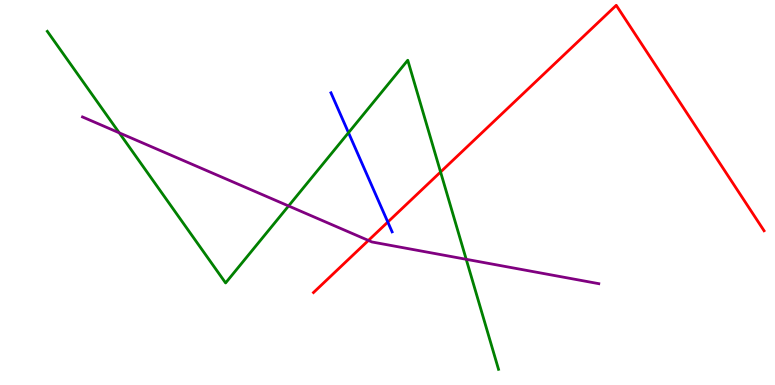[{'lines': ['blue', 'red'], 'intersections': [{'x': 5.0, 'y': 4.23}]}, {'lines': ['green', 'red'], 'intersections': [{'x': 5.68, 'y': 5.53}]}, {'lines': ['purple', 'red'], 'intersections': [{'x': 4.75, 'y': 3.75}]}, {'lines': ['blue', 'green'], 'intersections': [{'x': 4.5, 'y': 6.55}]}, {'lines': ['blue', 'purple'], 'intersections': []}, {'lines': ['green', 'purple'], 'intersections': [{'x': 1.54, 'y': 6.55}, {'x': 3.72, 'y': 4.65}, {'x': 6.02, 'y': 3.26}]}]